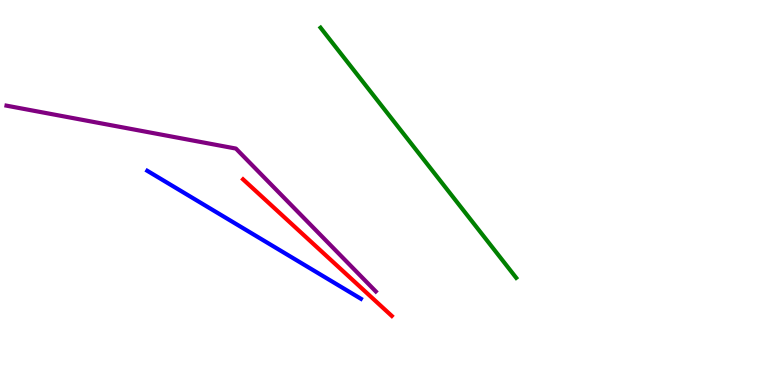[{'lines': ['blue', 'red'], 'intersections': []}, {'lines': ['green', 'red'], 'intersections': []}, {'lines': ['purple', 'red'], 'intersections': []}, {'lines': ['blue', 'green'], 'intersections': []}, {'lines': ['blue', 'purple'], 'intersections': []}, {'lines': ['green', 'purple'], 'intersections': []}]